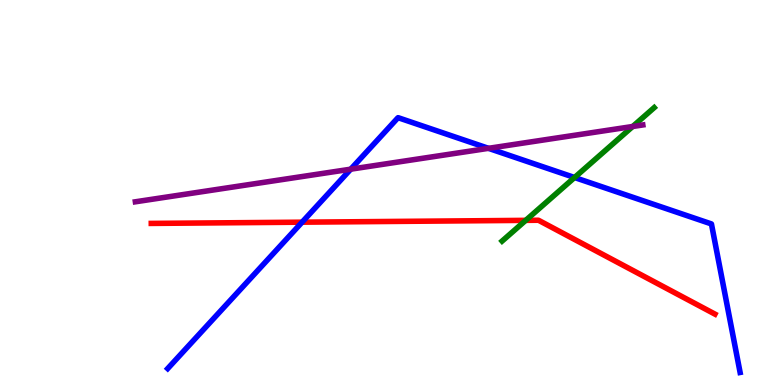[{'lines': ['blue', 'red'], 'intersections': [{'x': 3.9, 'y': 4.23}]}, {'lines': ['green', 'red'], 'intersections': [{'x': 6.78, 'y': 4.28}]}, {'lines': ['purple', 'red'], 'intersections': []}, {'lines': ['blue', 'green'], 'intersections': [{'x': 7.41, 'y': 5.39}]}, {'lines': ['blue', 'purple'], 'intersections': [{'x': 4.53, 'y': 5.61}, {'x': 6.3, 'y': 6.15}]}, {'lines': ['green', 'purple'], 'intersections': [{'x': 8.16, 'y': 6.71}]}]